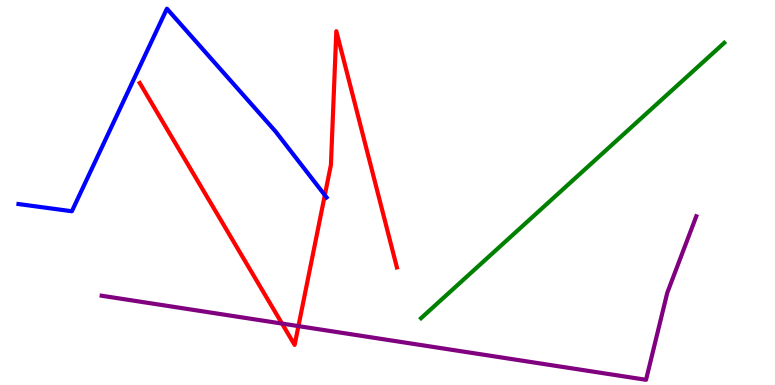[{'lines': ['blue', 'red'], 'intersections': [{'x': 4.19, 'y': 4.93}]}, {'lines': ['green', 'red'], 'intersections': []}, {'lines': ['purple', 'red'], 'intersections': [{'x': 3.64, 'y': 1.6}, {'x': 3.85, 'y': 1.53}]}, {'lines': ['blue', 'green'], 'intersections': []}, {'lines': ['blue', 'purple'], 'intersections': []}, {'lines': ['green', 'purple'], 'intersections': []}]